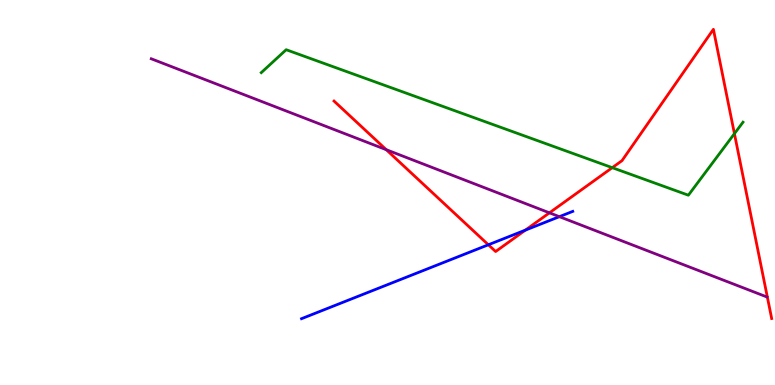[{'lines': ['blue', 'red'], 'intersections': [{'x': 6.3, 'y': 3.64}, {'x': 6.78, 'y': 4.02}]}, {'lines': ['green', 'red'], 'intersections': [{'x': 7.9, 'y': 5.65}, {'x': 9.48, 'y': 6.53}]}, {'lines': ['purple', 'red'], 'intersections': [{'x': 4.98, 'y': 6.11}, {'x': 7.09, 'y': 4.47}]}, {'lines': ['blue', 'green'], 'intersections': []}, {'lines': ['blue', 'purple'], 'intersections': [{'x': 7.22, 'y': 4.37}]}, {'lines': ['green', 'purple'], 'intersections': []}]